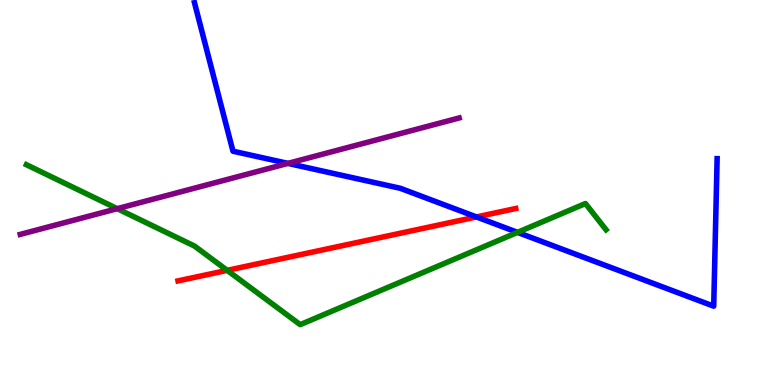[{'lines': ['blue', 'red'], 'intersections': [{'x': 6.15, 'y': 4.37}]}, {'lines': ['green', 'red'], 'intersections': [{'x': 2.93, 'y': 2.98}]}, {'lines': ['purple', 'red'], 'intersections': []}, {'lines': ['blue', 'green'], 'intersections': [{'x': 6.68, 'y': 3.96}]}, {'lines': ['blue', 'purple'], 'intersections': [{'x': 3.72, 'y': 5.76}]}, {'lines': ['green', 'purple'], 'intersections': [{'x': 1.51, 'y': 4.58}]}]